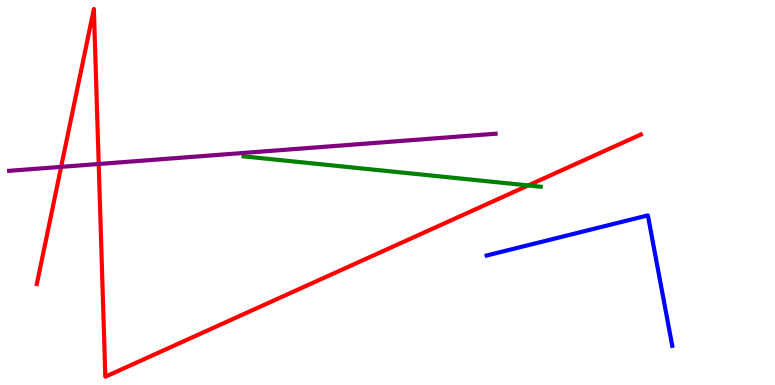[{'lines': ['blue', 'red'], 'intersections': []}, {'lines': ['green', 'red'], 'intersections': [{'x': 6.82, 'y': 5.18}]}, {'lines': ['purple', 'red'], 'intersections': [{'x': 0.789, 'y': 5.67}, {'x': 1.27, 'y': 5.74}]}, {'lines': ['blue', 'green'], 'intersections': []}, {'lines': ['blue', 'purple'], 'intersections': []}, {'lines': ['green', 'purple'], 'intersections': []}]